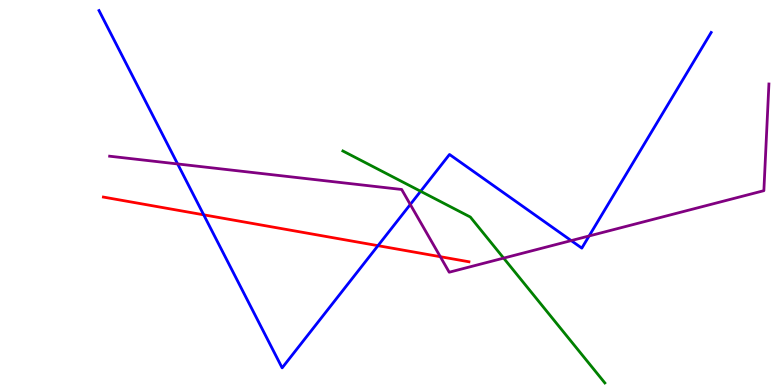[{'lines': ['blue', 'red'], 'intersections': [{'x': 2.63, 'y': 4.42}, {'x': 4.88, 'y': 3.62}]}, {'lines': ['green', 'red'], 'intersections': []}, {'lines': ['purple', 'red'], 'intersections': [{'x': 5.68, 'y': 3.33}]}, {'lines': ['blue', 'green'], 'intersections': [{'x': 5.43, 'y': 5.03}]}, {'lines': ['blue', 'purple'], 'intersections': [{'x': 2.29, 'y': 5.74}, {'x': 5.29, 'y': 4.69}, {'x': 7.37, 'y': 3.75}, {'x': 7.6, 'y': 3.87}]}, {'lines': ['green', 'purple'], 'intersections': [{'x': 6.5, 'y': 3.3}]}]